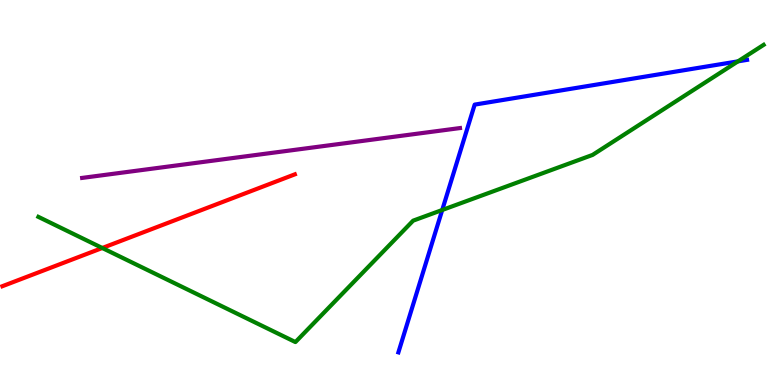[{'lines': ['blue', 'red'], 'intersections': []}, {'lines': ['green', 'red'], 'intersections': [{'x': 1.32, 'y': 3.56}]}, {'lines': ['purple', 'red'], 'intersections': []}, {'lines': ['blue', 'green'], 'intersections': [{'x': 5.71, 'y': 4.55}, {'x': 9.52, 'y': 8.41}]}, {'lines': ['blue', 'purple'], 'intersections': []}, {'lines': ['green', 'purple'], 'intersections': []}]